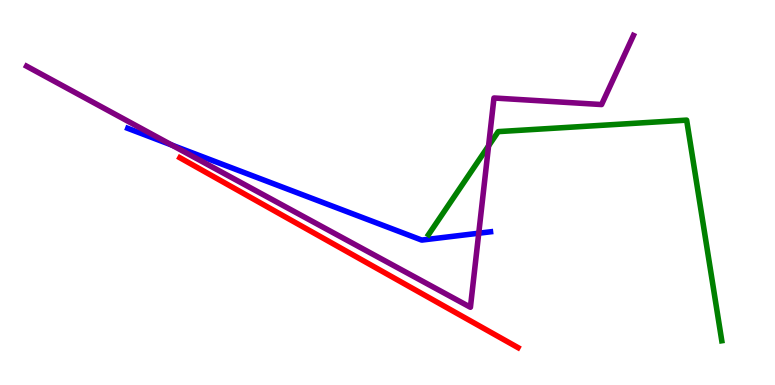[{'lines': ['blue', 'red'], 'intersections': []}, {'lines': ['green', 'red'], 'intersections': []}, {'lines': ['purple', 'red'], 'intersections': []}, {'lines': ['blue', 'green'], 'intersections': []}, {'lines': ['blue', 'purple'], 'intersections': [{'x': 2.22, 'y': 6.23}, {'x': 6.18, 'y': 3.94}]}, {'lines': ['green', 'purple'], 'intersections': [{'x': 6.3, 'y': 6.21}]}]